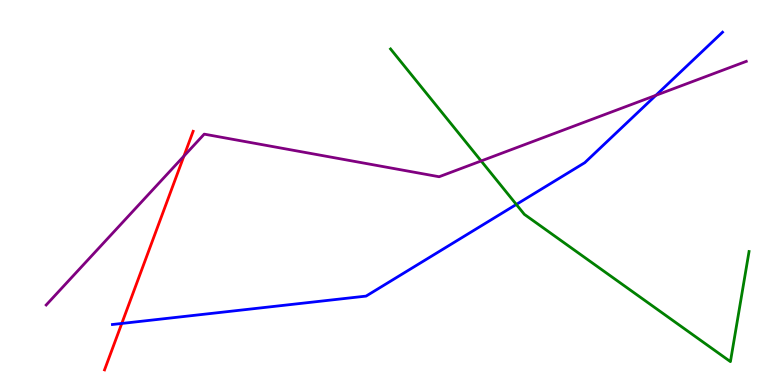[{'lines': ['blue', 'red'], 'intersections': [{'x': 1.57, 'y': 1.6}]}, {'lines': ['green', 'red'], 'intersections': []}, {'lines': ['purple', 'red'], 'intersections': [{'x': 2.37, 'y': 5.95}]}, {'lines': ['blue', 'green'], 'intersections': [{'x': 6.66, 'y': 4.69}]}, {'lines': ['blue', 'purple'], 'intersections': [{'x': 8.46, 'y': 7.52}]}, {'lines': ['green', 'purple'], 'intersections': [{'x': 6.21, 'y': 5.82}]}]